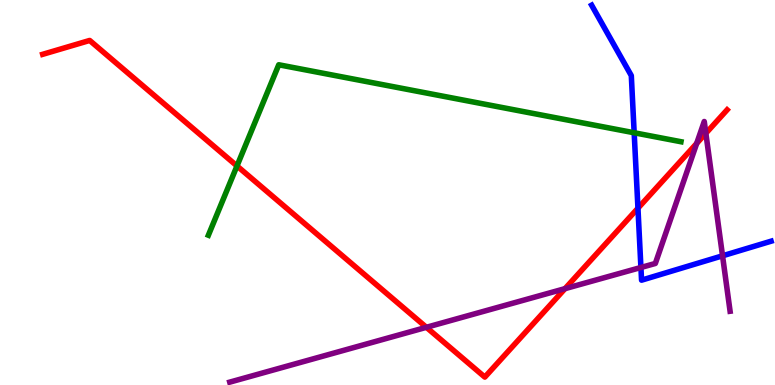[{'lines': ['blue', 'red'], 'intersections': [{'x': 8.23, 'y': 4.59}]}, {'lines': ['green', 'red'], 'intersections': [{'x': 3.06, 'y': 5.69}]}, {'lines': ['purple', 'red'], 'intersections': [{'x': 5.5, 'y': 1.5}, {'x': 7.29, 'y': 2.5}, {'x': 8.99, 'y': 6.28}, {'x': 9.11, 'y': 6.54}]}, {'lines': ['blue', 'green'], 'intersections': [{'x': 8.18, 'y': 6.55}]}, {'lines': ['blue', 'purple'], 'intersections': [{'x': 8.27, 'y': 3.05}, {'x': 9.32, 'y': 3.36}]}, {'lines': ['green', 'purple'], 'intersections': []}]